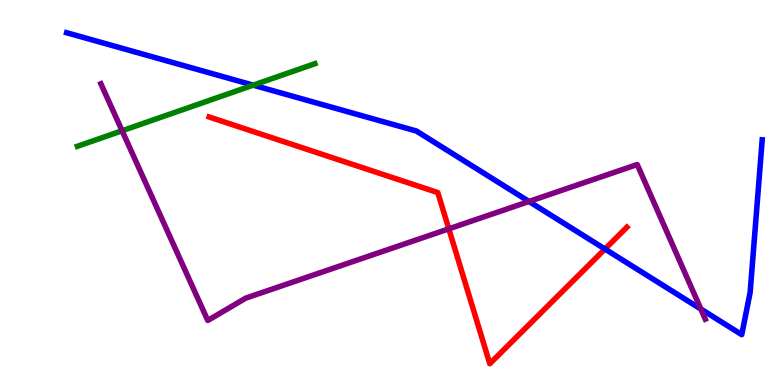[{'lines': ['blue', 'red'], 'intersections': [{'x': 7.81, 'y': 3.53}]}, {'lines': ['green', 'red'], 'intersections': []}, {'lines': ['purple', 'red'], 'intersections': [{'x': 5.79, 'y': 4.06}]}, {'lines': ['blue', 'green'], 'intersections': [{'x': 3.27, 'y': 7.79}]}, {'lines': ['blue', 'purple'], 'intersections': [{'x': 6.83, 'y': 4.77}, {'x': 9.04, 'y': 1.97}]}, {'lines': ['green', 'purple'], 'intersections': [{'x': 1.58, 'y': 6.6}]}]